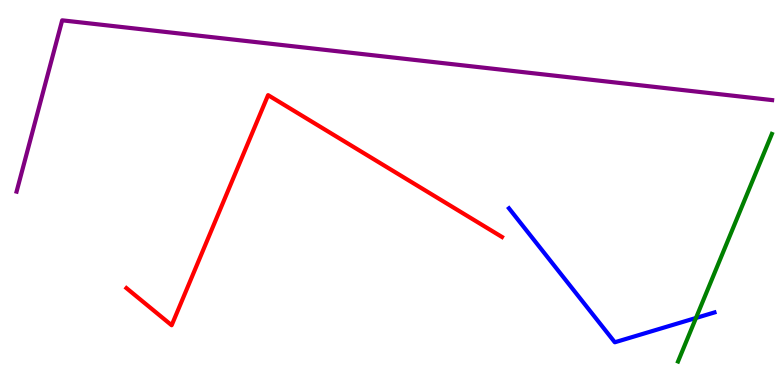[{'lines': ['blue', 'red'], 'intersections': []}, {'lines': ['green', 'red'], 'intersections': []}, {'lines': ['purple', 'red'], 'intersections': []}, {'lines': ['blue', 'green'], 'intersections': [{'x': 8.98, 'y': 1.74}]}, {'lines': ['blue', 'purple'], 'intersections': []}, {'lines': ['green', 'purple'], 'intersections': []}]